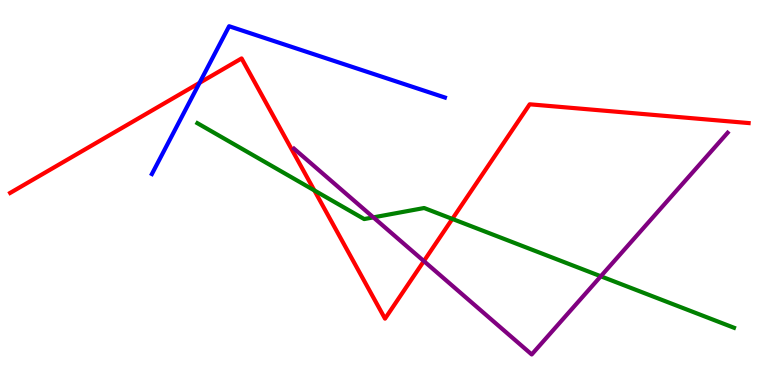[{'lines': ['blue', 'red'], 'intersections': [{'x': 2.57, 'y': 7.85}]}, {'lines': ['green', 'red'], 'intersections': [{'x': 4.06, 'y': 5.05}, {'x': 5.84, 'y': 4.31}]}, {'lines': ['purple', 'red'], 'intersections': [{'x': 5.47, 'y': 3.22}]}, {'lines': ['blue', 'green'], 'intersections': []}, {'lines': ['blue', 'purple'], 'intersections': []}, {'lines': ['green', 'purple'], 'intersections': [{'x': 4.82, 'y': 4.35}, {'x': 7.75, 'y': 2.82}]}]